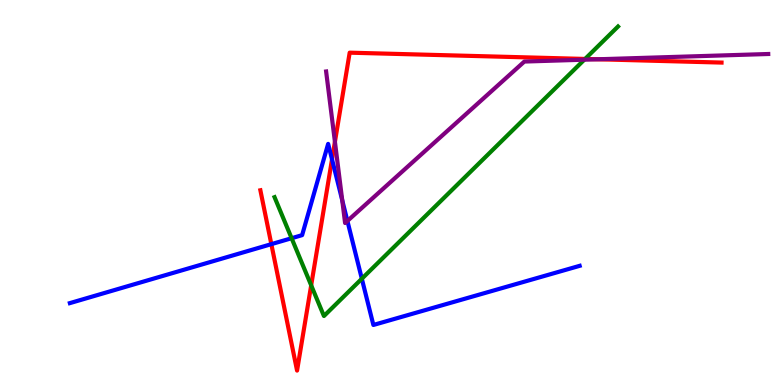[{'lines': ['blue', 'red'], 'intersections': [{'x': 3.5, 'y': 3.66}, {'x': 4.28, 'y': 5.86}]}, {'lines': ['green', 'red'], 'intersections': [{'x': 4.02, 'y': 2.59}, {'x': 7.55, 'y': 8.47}]}, {'lines': ['purple', 'red'], 'intersections': [{'x': 4.32, 'y': 6.32}, {'x': 7.71, 'y': 8.46}]}, {'lines': ['blue', 'green'], 'intersections': [{'x': 3.76, 'y': 3.81}, {'x': 4.67, 'y': 2.76}]}, {'lines': ['blue', 'purple'], 'intersections': [{'x': 4.42, 'y': 4.8}, {'x': 4.48, 'y': 4.26}]}, {'lines': ['green', 'purple'], 'intersections': [{'x': 7.54, 'y': 8.45}]}]